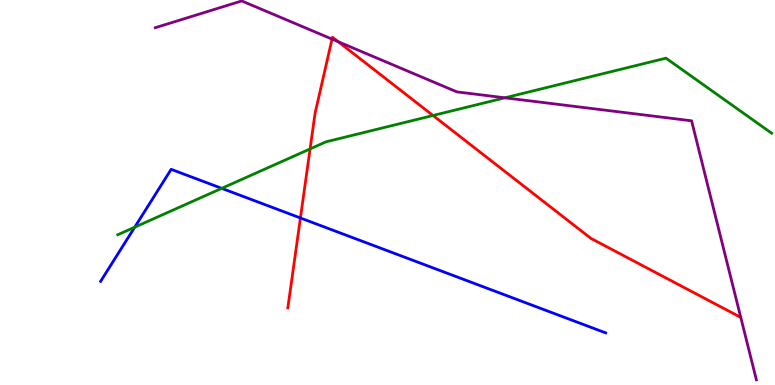[{'lines': ['blue', 'red'], 'intersections': [{'x': 3.88, 'y': 4.34}]}, {'lines': ['green', 'red'], 'intersections': [{'x': 4.0, 'y': 6.13}, {'x': 5.59, 'y': 7.0}]}, {'lines': ['purple', 'red'], 'intersections': [{'x': 4.28, 'y': 8.98}, {'x': 4.36, 'y': 8.92}]}, {'lines': ['blue', 'green'], 'intersections': [{'x': 1.74, 'y': 4.1}, {'x': 2.86, 'y': 5.11}]}, {'lines': ['blue', 'purple'], 'intersections': []}, {'lines': ['green', 'purple'], 'intersections': [{'x': 6.52, 'y': 7.46}]}]